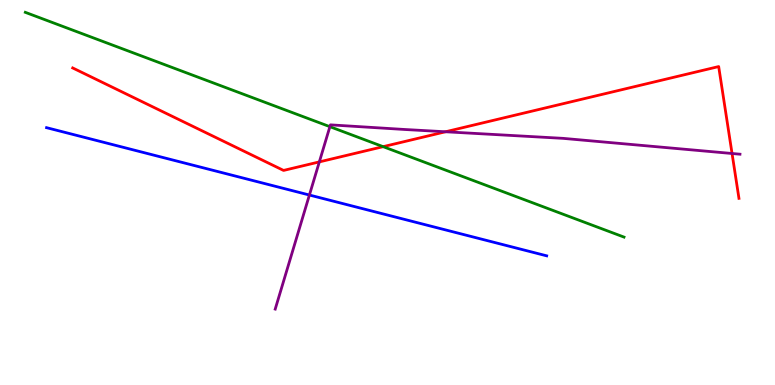[{'lines': ['blue', 'red'], 'intersections': []}, {'lines': ['green', 'red'], 'intersections': [{'x': 4.94, 'y': 6.19}]}, {'lines': ['purple', 'red'], 'intersections': [{'x': 4.12, 'y': 5.8}, {'x': 5.75, 'y': 6.58}, {'x': 9.45, 'y': 6.01}]}, {'lines': ['blue', 'green'], 'intersections': []}, {'lines': ['blue', 'purple'], 'intersections': [{'x': 3.99, 'y': 4.93}]}, {'lines': ['green', 'purple'], 'intersections': [{'x': 4.26, 'y': 6.71}]}]